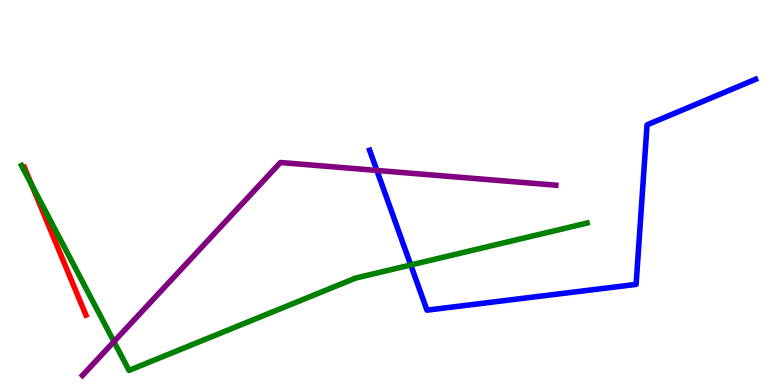[{'lines': ['blue', 'red'], 'intersections': []}, {'lines': ['green', 'red'], 'intersections': [{'x': 0.409, 'y': 5.2}]}, {'lines': ['purple', 'red'], 'intersections': []}, {'lines': ['blue', 'green'], 'intersections': [{'x': 5.3, 'y': 3.12}]}, {'lines': ['blue', 'purple'], 'intersections': [{'x': 4.86, 'y': 5.57}]}, {'lines': ['green', 'purple'], 'intersections': [{'x': 1.47, 'y': 1.13}]}]